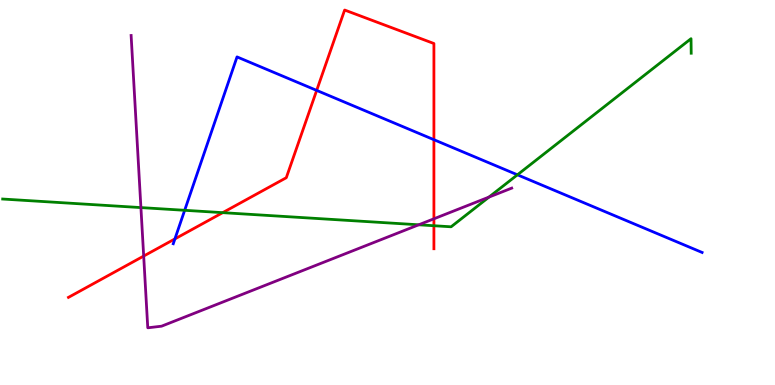[{'lines': ['blue', 'red'], 'intersections': [{'x': 2.26, 'y': 3.79}, {'x': 4.09, 'y': 7.65}, {'x': 5.6, 'y': 6.37}]}, {'lines': ['green', 'red'], 'intersections': [{'x': 2.87, 'y': 4.48}, {'x': 5.6, 'y': 4.14}]}, {'lines': ['purple', 'red'], 'intersections': [{'x': 1.85, 'y': 3.35}, {'x': 5.6, 'y': 4.32}]}, {'lines': ['blue', 'green'], 'intersections': [{'x': 2.38, 'y': 4.54}, {'x': 6.68, 'y': 5.46}]}, {'lines': ['blue', 'purple'], 'intersections': []}, {'lines': ['green', 'purple'], 'intersections': [{'x': 1.82, 'y': 4.61}, {'x': 5.4, 'y': 4.16}, {'x': 6.31, 'y': 4.88}]}]